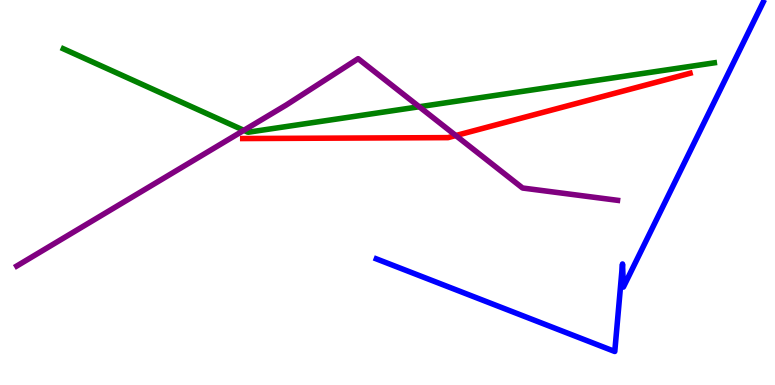[{'lines': ['blue', 'red'], 'intersections': []}, {'lines': ['green', 'red'], 'intersections': []}, {'lines': ['purple', 'red'], 'intersections': [{'x': 5.88, 'y': 6.48}]}, {'lines': ['blue', 'green'], 'intersections': []}, {'lines': ['blue', 'purple'], 'intersections': []}, {'lines': ['green', 'purple'], 'intersections': [{'x': 3.15, 'y': 6.61}, {'x': 5.41, 'y': 7.23}]}]